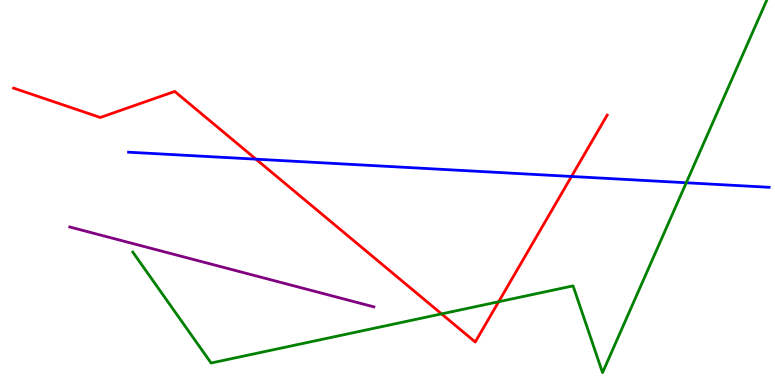[{'lines': ['blue', 'red'], 'intersections': [{'x': 3.3, 'y': 5.87}, {'x': 7.37, 'y': 5.42}]}, {'lines': ['green', 'red'], 'intersections': [{'x': 5.7, 'y': 1.85}, {'x': 6.43, 'y': 2.16}]}, {'lines': ['purple', 'red'], 'intersections': []}, {'lines': ['blue', 'green'], 'intersections': [{'x': 8.85, 'y': 5.25}]}, {'lines': ['blue', 'purple'], 'intersections': []}, {'lines': ['green', 'purple'], 'intersections': []}]